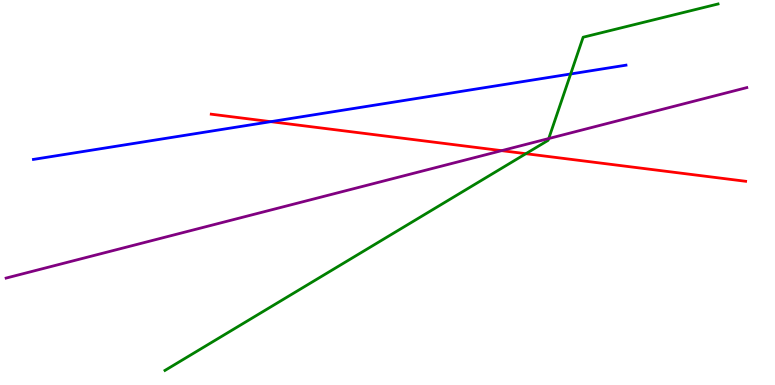[{'lines': ['blue', 'red'], 'intersections': [{'x': 3.49, 'y': 6.84}]}, {'lines': ['green', 'red'], 'intersections': [{'x': 6.79, 'y': 6.01}]}, {'lines': ['purple', 'red'], 'intersections': [{'x': 6.47, 'y': 6.09}]}, {'lines': ['blue', 'green'], 'intersections': [{'x': 7.36, 'y': 8.08}]}, {'lines': ['blue', 'purple'], 'intersections': []}, {'lines': ['green', 'purple'], 'intersections': [{'x': 7.08, 'y': 6.4}]}]